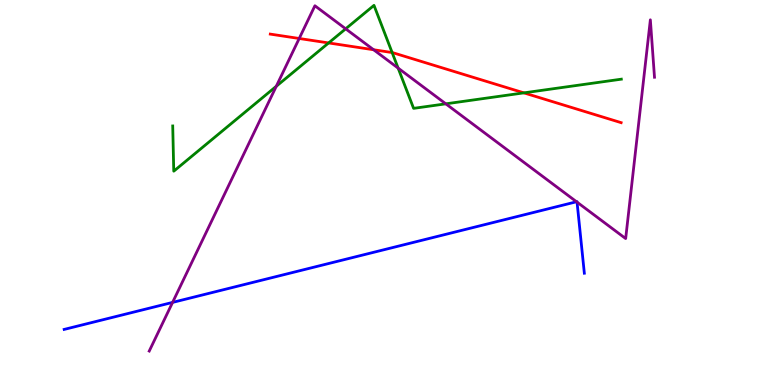[{'lines': ['blue', 'red'], 'intersections': []}, {'lines': ['green', 'red'], 'intersections': [{'x': 4.24, 'y': 8.88}, {'x': 5.06, 'y': 8.64}, {'x': 6.76, 'y': 7.59}]}, {'lines': ['purple', 'red'], 'intersections': [{'x': 3.86, 'y': 9.0}, {'x': 4.82, 'y': 8.71}]}, {'lines': ['blue', 'green'], 'intersections': []}, {'lines': ['blue', 'purple'], 'intersections': [{'x': 2.23, 'y': 2.15}, {'x': 7.44, 'y': 4.76}, {'x': 7.45, 'y': 4.75}]}, {'lines': ['green', 'purple'], 'intersections': [{'x': 3.56, 'y': 7.76}, {'x': 4.46, 'y': 9.25}, {'x': 5.14, 'y': 8.23}, {'x': 5.75, 'y': 7.3}]}]